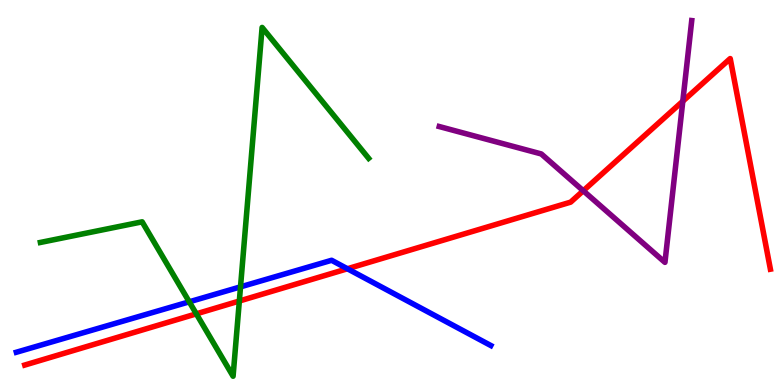[{'lines': ['blue', 'red'], 'intersections': [{'x': 4.48, 'y': 3.02}]}, {'lines': ['green', 'red'], 'intersections': [{'x': 2.53, 'y': 1.85}, {'x': 3.09, 'y': 2.18}]}, {'lines': ['purple', 'red'], 'intersections': [{'x': 7.53, 'y': 5.05}, {'x': 8.81, 'y': 7.37}]}, {'lines': ['blue', 'green'], 'intersections': [{'x': 2.44, 'y': 2.16}, {'x': 3.1, 'y': 2.55}]}, {'lines': ['blue', 'purple'], 'intersections': []}, {'lines': ['green', 'purple'], 'intersections': []}]